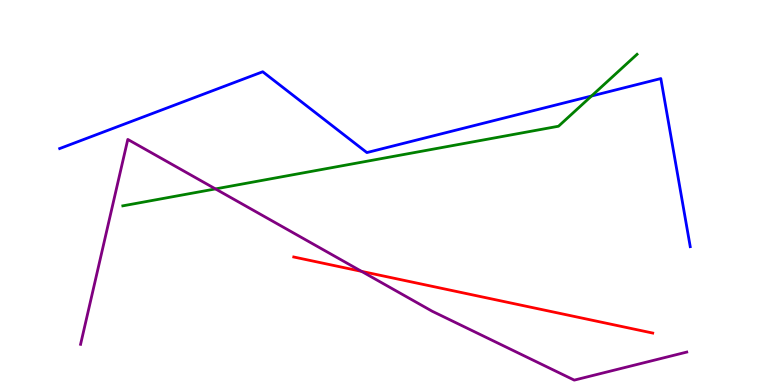[{'lines': ['blue', 'red'], 'intersections': []}, {'lines': ['green', 'red'], 'intersections': []}, {'lines': ['purple', 'red'], 'intersections': [{'x': 4.67, 'y': 2.95}]}, {'lines': ['blue', 'green'], 'intersections': [{'x': 7.63, 'y': 7.51}]}, {'lines': ['blue', 'purple'], 'intersections': []}, {'lines': ['green', 'purple'], 'intersections': [{'x': 2.78, 'y': 5.09}]}]